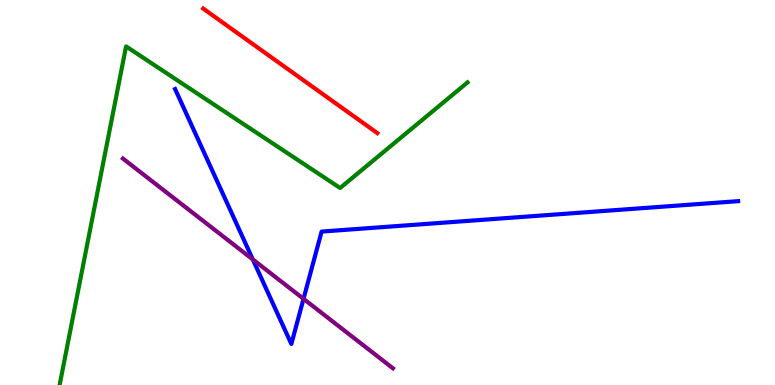[{'lines': ['blue', 'red'], 'intersections': []}, {'lines': ['green', 'red'], 'intersections': []}, {'lines': ['purple', 'red'], 'intersections': []}, {'lines': ['blue', 'green'], 'intersections': []}, {'lines': ['blue', 'purple'], 'intersections': [{'x': 3.26, 'y': 3.26}, {'x': 3.92, 'y': 2.24}]}, {'lines': ['green', 'purple'], 'intersections': []}]